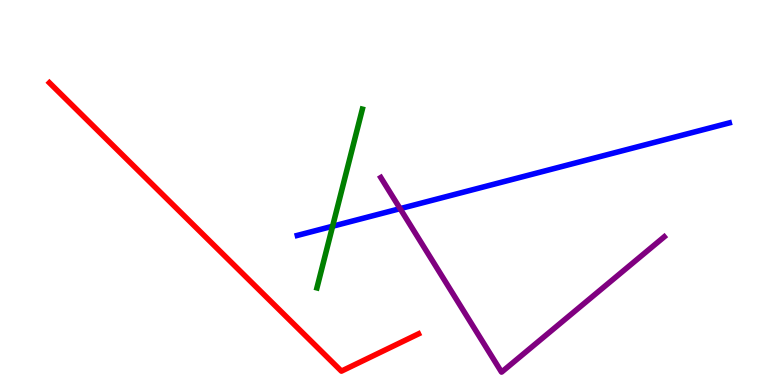[{'lines': ['blue', 'red'], 'intersections': []}, {'lines': ['green', 'red'], 'intersections': []}, {'lines': ['purple', 'red'], 'intersections': []}, {'lines': ['blue', 'green'], 'intersections': [{'x': 4.29, 'y': 4.12}]}, {'lines': ['blue', 'purple'], 'intersections': [{'x': 5.16, 'y': 4.58}]}, {'lines': ['green', 'purple'], 'intersections': []}]